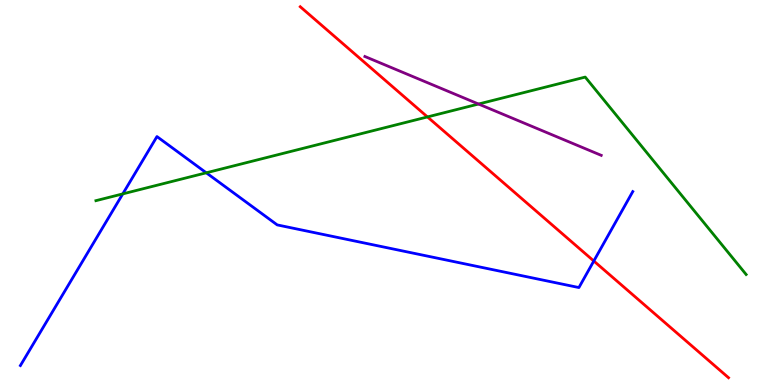[{'lines': ['blue', 'red'], 'intersections': [{'x': 7.66, 'y': 3.22}]}, {'lines': ['green', 'red'], 'intersections': [{'x': 5.52, 'y': 6.96}]}, {'lines': ['purple', 'red'], 'intersections': []}, {'lines': ['blue', 'green'], 'intersections': [{'x': 1.58, 'y': 4.96}, {'x': 2.66, 'y': 5.51}]}, {'lines': ['blue', 'purple'], 'intersections': []}, {'lines': ['green', 'purple'], 'intersections': [{'x': 6.17, 'y': 7.3}]}]